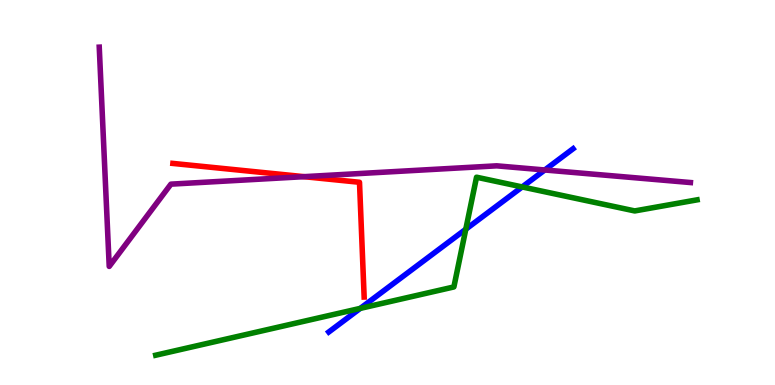[{'lines': ['blue', 'red'], 'intersections': []}, {'lines': ['green', 'red'], 'intersections': []}, {'lines': ['purple', 'red'], 'intersections': [{'x': 3.92, 'y': 5.41}]}, {'lines': ['blue', 'green'], 'intersections': [{'x': 4.65, 'y': 1.99}, {'x': 6.01, 'y': 4.05}, {'x': 6.74, 'y': 5.14}]}, {'lines': ['blue', 'purple'], 'intersections': [{'x': 7.03, 'y': 5.58}]}, {'lines': ['green', 'purple'], 'intersections': []}]